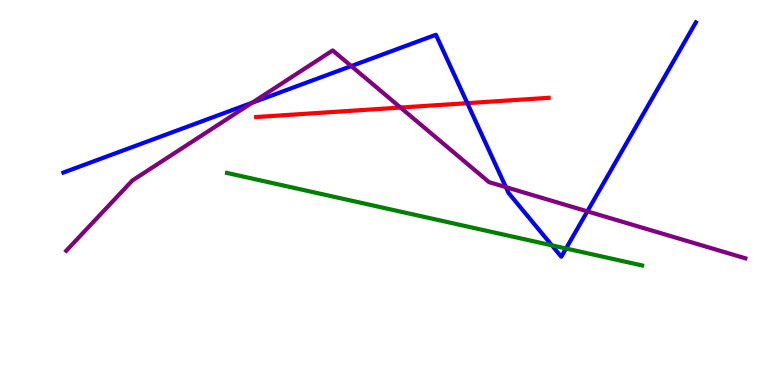[{'lines': ['blue', 'red'], 'intersections': [{'x': 6.03, 'y': 7.32}]}, {'lines': ['green', 'red'], 'intersections': []}, {'lines': ['purple', 'red'], 'intersections': [{'x': 5.17, 'y': 7.21}]}, {'lines': ['blue', 'green'], 'intersections': [{'x': 7.12, 'y': 3.63}, {'x': 7.3, 'y': 3.55}]}, {'lines': ['blue', 'purple'], 'intersections': [{'x': 3.25, 'y': 7.33}, {'x': 4.53, 'y': 8.28}, {'x': 6.53, 'y': 5.14}, {'x': 7.58, 'y': 4.51}]}, {'lines': ['green', 'purple'], 'intersections': []}]